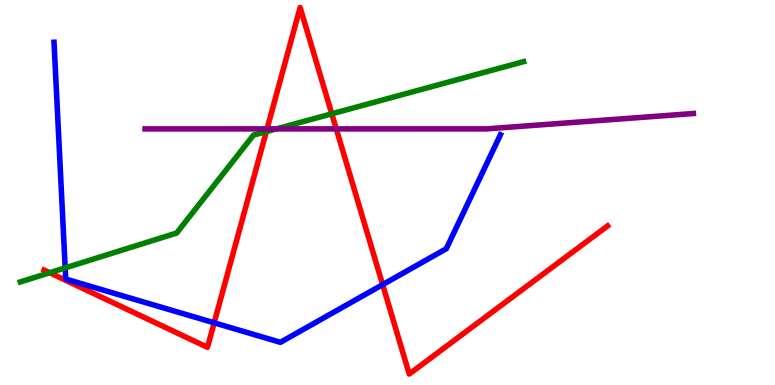[{'lines': ['blue', 'red'], 'intersections': [{'x': 2.76, 'y': 1.62}, {'x': 4.94, 'y': 2.61}]}, {'lines': ['green', 'red'], 'intersections': [{'x': 0.641, 'y': 2.92}, {'x': 3.44, 'y': 6.58}, {'x': 4.28, 'y': 7.04}]}, {'lines': ['purple', 'red'], 'intersections': [{'x': 3.45, 'y': 6.65}, {'x': 4.34, 'y': 6.65}]}, {'lines': ['blue', 'green'], 'intersections': [{'x': 0.841, 'y': 3.04}]}, {'lines': ['blue', 'purple'], 'intersections': []}, {'lines': ['green', 'purple'], 'intersections': [{'x': 3.57, 'y': 6.65}]}]